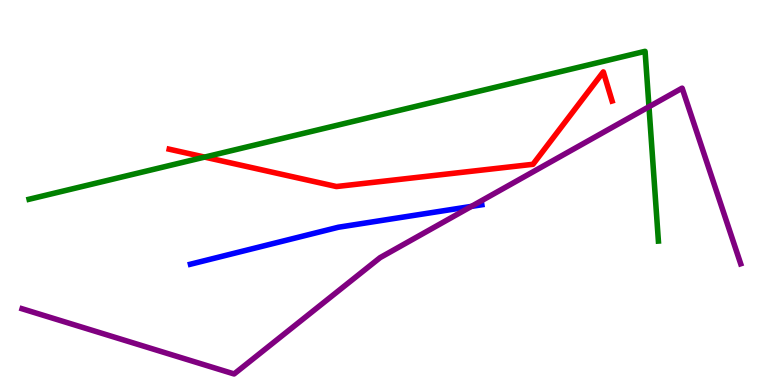[{'lines': ['blue', 'red'], 'intersections': []}, {'lines': ['green', 'red'], 'intersections': [{'x': 2.64, 'y': 5.92}]}, {'lines': ['purple', 'red'], 'intersections': []}, {'lines': ['blue', 'green'], 'intersections': []}, {'lines': ['blue', 'purple'], 'intersections': [{'x': 6.08, 'y': 4.64}]}, {'lines': ['green', 'purple'], 'intersections': [{'x': 8.37, 'y': 7.23}]}]